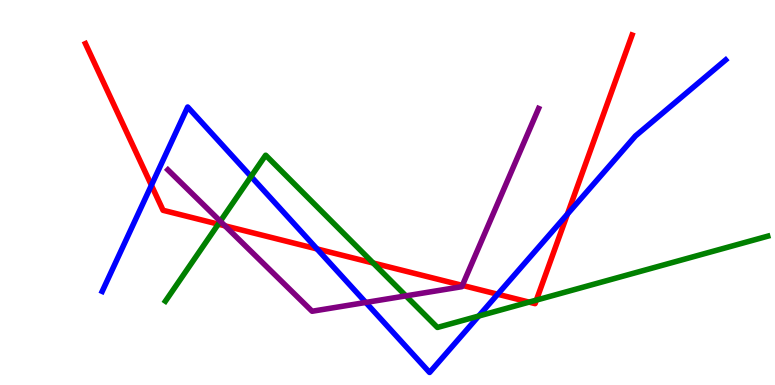[{'lines': ['blue', 'red'], 'intersections': [{'x': 1.95, 'y': 5.19}, {'x': 4.09, 'y': 3.53}, {'x': 6.42, 'y': 2.36}, {'x': 7.32, 'y': 4.44}]}, {'lines': ['green', 'red'], 'intersections': [{'x': 2.82, 'y': 4.18}, {'x': 4.82, 'y': 3.17}, {'x': 6.83, 'y': 2.15}, {'x': 6.92, 'y': 2.21}]}, {'lines': ['purple', 'red'], 'intersections': [{'x': 2.9, 'y': 4.13}, {'x': 5.97, 'y': 2.59}]}, {'lines': ['blue', 'green'], 'intersections': [{'x': 3.24, 'y': 5.42}, {'x': 6.18, 'y': 1.79}]}, {'lines': ['blue', 'purple'], 'intersections': [{'x': 4.72, 'y': 2.14}]}, {'lines': ['green', 'purple'], 'intersections': [{'x': 2.84, 'y': 4.25}, {'x': 5.24, 'y': 2.32}]}]